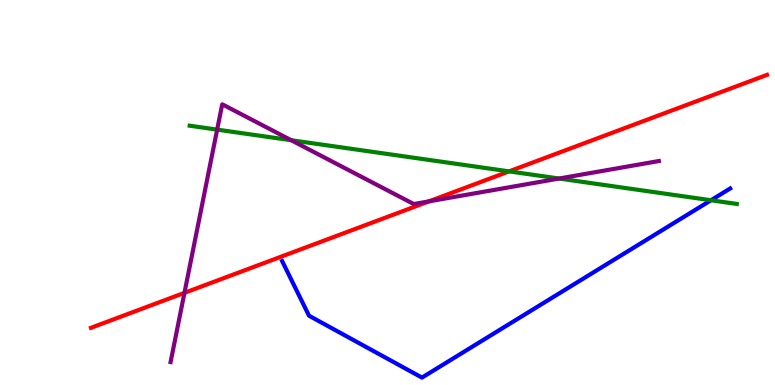[{'lines': ['blue', 'red'], 'intersections': []}, {'lines': ['green', 'red'], 'intersections': [{'x': 6.57, 'y': 5.55}]}, {'lines': ['purple', 'red'], 'intersections': [{'x': 2.38, 'y': 2.39}, {'x': 5.53, 'y': 4.77}]}, {'lines': ['blue', 'green'], 'intersections': [{'x': 9.17, 'y': 4.8}]}, {'lines': ['blue', 'purple'], 'intersections': []}, {'lines': ['green', 'purple'], 'intersections': [{'x': 2.8, 'y': 6.63}, {'x': 3.76, 'y': 6.36}, {'x': 7.21, 'y': 5.36}]}]